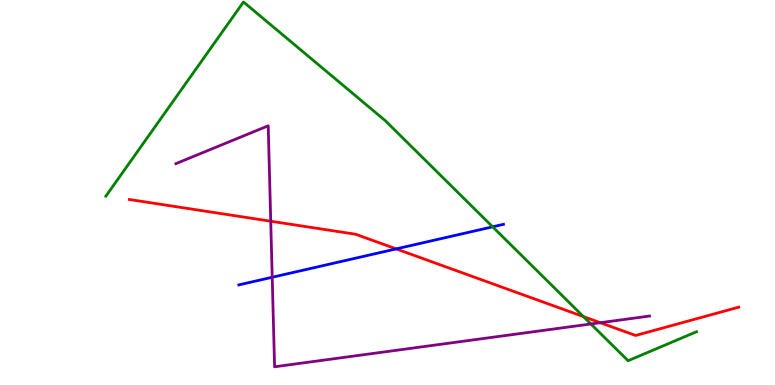[{'lines': ['blue', 'red'], 'intersections': [{'x': 5.11, 'y': 3.54}]}, {'lines': ['green', 'red'], 'intersections': [{'x': 7.53, 'y': 1.78}]}, {'lines': ['purple', 'red'], 'intersections': [{'x': 3.49, 'y': 4.25}, {'x': 7.75, 'y': 1.62}]}, {'lines': ['blue', 'green'], 'intersections': [{'x': 6.36, 'y': 4.11}]}, {'lines': ['blue', 'purple'], 'intersections': [{'x': 3.51, 'y': 2.8}]}, {'lines': ['green', 'purple'], 'intersections': [{'x': 7.62, 'y': 1.59}]}]